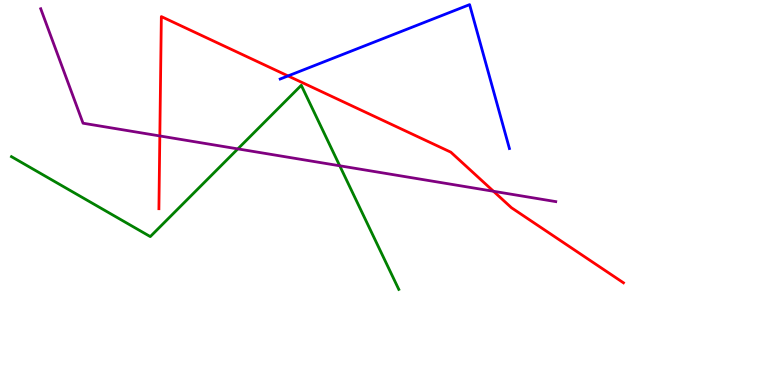[{'lines': ['blue', 'red'], 'intersections': [{'x': 3.72, 'y': 8.03}]}, {'lines': ['green', 'red'], 'intersections': []}, {'lines': ['purple', 'red'], 'intersections': [{'x': 2.06, 'y': 6.47}, {'x': 6.37, 'y': 5.03}]}, {'lines': ['blue', 'green'], 'intersections': []}, {'lines': ['blue', 'purple'], 'intersections': []}, {'lines': ['green', 'purple'], 'intersections': [{'x': 3.07, 'y': 6.13}, {'x': 4.38, 'y': 5.69}]}]